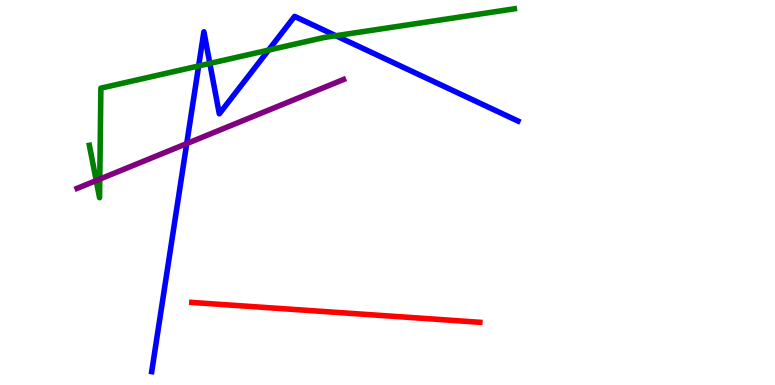[{'lines': ['blue', 'red'], 'intersections': []}, {'lines': ['green', 'red'], 'intersections': []}, {'lines': ['purple', 'red'], 'intersections': []}, {'lines': ['blue', 'green'], 'intersections': [{'x': 2.56, 'y': 8.29}, {'x': 2.71, 'y': 8.35}, {'x': 3.47, 'y': 8.7}, {'x': 4.33, 'y': 9.07}]}, {'lines': ['blue', 'purple'], 'intersections': [{'x': 2.41, 'y': 6.27}]}, {'lines': ['green', 'purple'], 'intersections': [{'x': 1.24, 'y': 5.31}, {'x': 1.29, 'y': 5.35}]}]